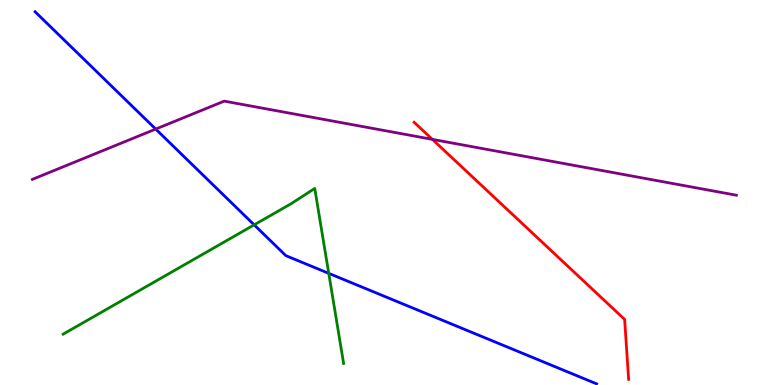[{'lines': ['blue', 'red'], 'intersections': []}, {'lines': ['green', 'red'], 'intersections': []}, {'lines': ['purple', 'red'], 'intersections': [{'x': 5.58, 'y': 6.38}]}, {'lines': ['blue', 'green'], 'intersections': [{'x': 3.28, 'y': 4.16}, {'x': 4.24, 'y': 2.9}]}, {'lines': ['blue', 'purple'], 'intersections': [{'x': 2.01, 'y': 6.65}]}, {'lines': ['green', 'purple'], 'intersections': []}]